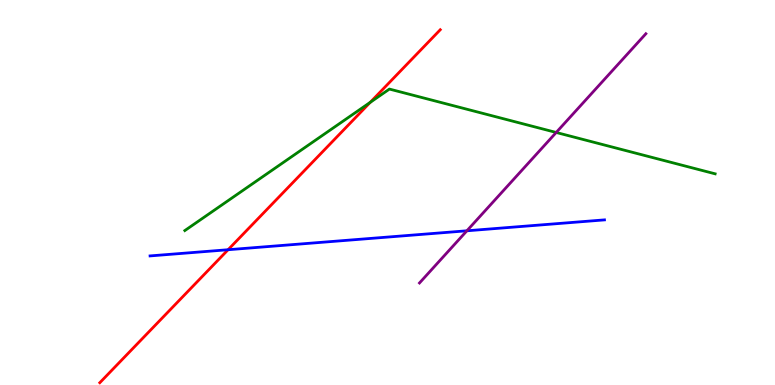[{'lines': ['blue', 'red'], 'intersections': [{'x': 2.94, 'y': 3.51}]}, {'lines': ['green', 'red'], 'intersections': [{'x': 4.78, 'y': 7.34}]}, {'lines': ['purple', 'red'], 'intersections': []}, {'lines': ['blue', 'green'], 'intersections': []}, {'lines': ['blue', 'purple'], 'intersections': [{'x': 6.02, 'y': 4.01}]}, {'lines': ['green', 'purple'], 'intersections': [{'x': 7.18, 'y': 6.56}]}]